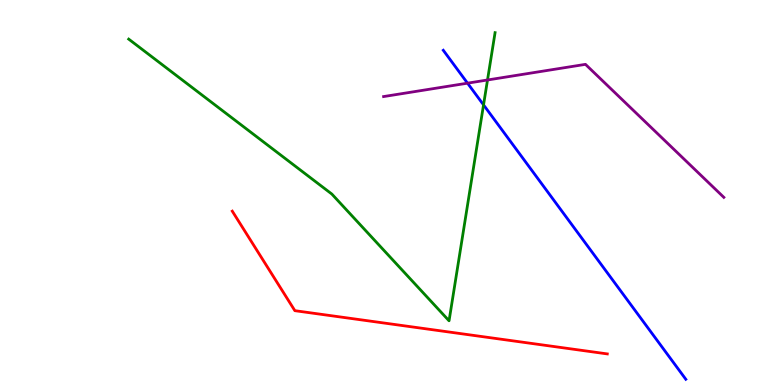[{'lines': ['blue', 'red'], 'intersections': []}, {'lines': ['green', 'red'], 'intersections': []}, {'lines': ['purple', 'red'], 'intersections': []}, {'lines': ['blue', 'green'], 'intersections': [{'x': 6.24, 'y': 7.28}]}, {'lines': ['blue', 'purple'], 'intersections': [{'x': 6.03, 'y': 7.84}]}, {'lines': ['green', 'purple'], 'intersections': [{'x': 6.29, 'y': 7.92}]}]